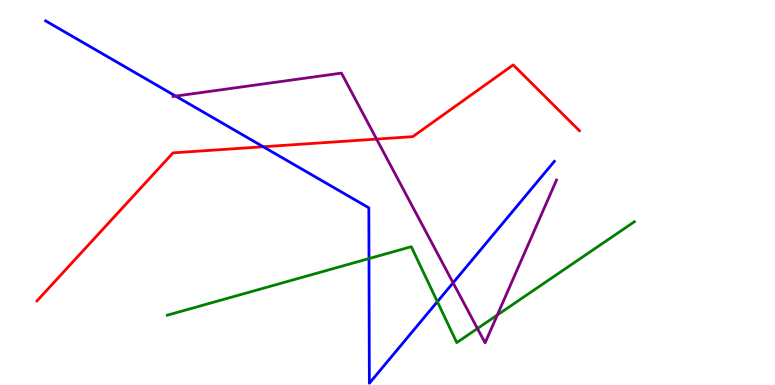[{'lines': ['blue', 'red'], 'intersections': [{'x': 3.4, 'y': 6.19}]}, {'lines': ['green', 'red'], 'intersections': []}, {'lines': ['purple', 'red'], 'intersections': [{'x': 4.86, 'y': 6.39}]}, {'lines': ['blue', 'green'], 'intersections': [{'x': 4.76, 'y': 3.28}, {'x': 5.64, 'y': 2.16}]}, {'lines': ['blue', 'purple'], 'intersections': [{'x': 2.27, 'y': 7.5}, {'x': 5.85, 'y': 2.65}]}, {'lines': ['green', 'purple'], 'intersections': [{'x': 6.16, 'y': 1.47}, {'x': 6.42, 'y': 1.82}]}]